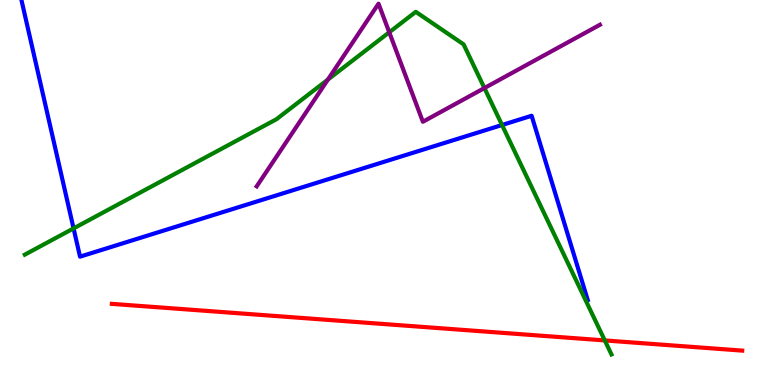[{'lines': ['blue', 'red'], 'intersections': []}, {'lines': ['green', 'red'], 'intersections': [{'x': 7.8, 'y': 1.16}]}, {'lines': ['purple', 'red'], 'intersections': []}, {'lines': ['blue', 'green'], 'intersections': [{'x': 0.949, 'y': 4.07}, {'x': 6.48, 'y': 6.75}]}, {'lines': ['blue', 'purple'], 'intersections': []}, {'lines': ['green', 'purple'], 'intersections': [{'x': 4.23, 'y': 7.93}, {'x': 5.02, 'y': 9.16}, {'x': 6.25, 'y': 7.71}]}]